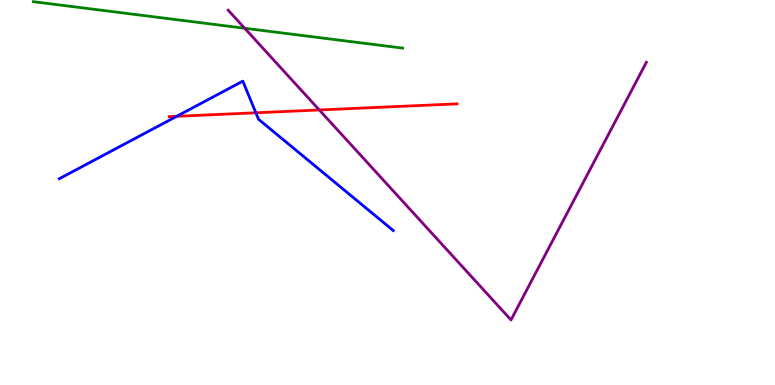[{'lines': ['blue', 'red'], 'intersections': [{'x': 2.28, 'y': 6.98}, {'x': 3.3, 'y': 7.07}]}, {'lines': ['green', 'red'], 'intersections': []}, {'lines': ['purple', 'red'], 'intersections': [{'x': 4.12, 'y': 7.14}]}, {'lines': ['blue', 'green'], 'intersections': []}, {'lines': ['blue', 'purple'], 'intersections': []}, {'lines': ['green', 'purple'], 'intersections': [{'x': 3.16, 'y': 9.27}]}]